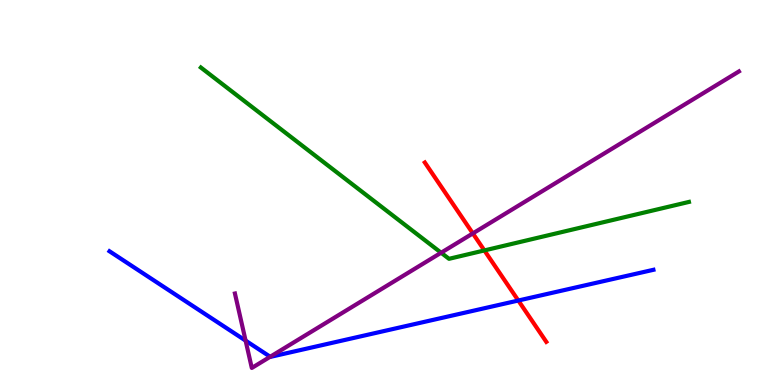[{'lines': ['blue', 'red'], 'intersections': [{'x': 6.69, 'y': 2.19}]}, {'lines': ['green', 'red'], 'intersections': [{'x': 6.25, 'y': 3.5}]}, {'lines': ['purple', 'red'], 'intersections': [{'x': 6.1, 'y': 3.94}]}, {'lines': ['blue', 'green'], 'intersections': []}, {'lines': ['blue', 'purple'], 'intersections': [{'x': 3.17, 'y': 1.15}, {'x': 3.49, 'y': 0.733}]}, {'lines': ['green', 'purple'], 'intersections': [{'x': 5.69, 'y': 3.44}]}]